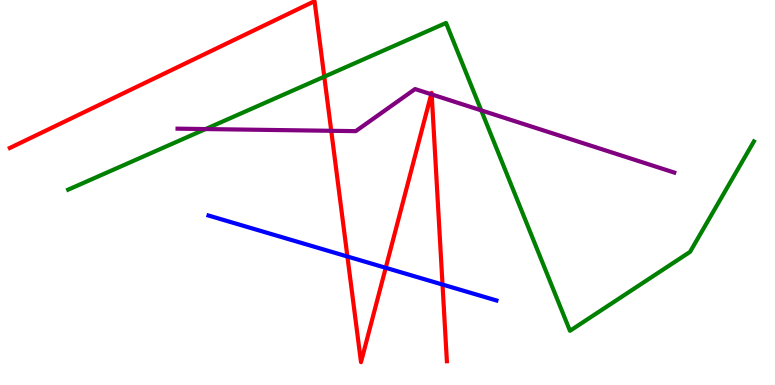[{'lines': ['blue', 'red'], 'intersections': [{'x': 4.48, 'y': 3.34}, {'x': 4.98, 'y': 3.04}, {'x': 5.71, 'y': 2.61}]}, {'lines': ['green', 'red'], 'intersections': [{'x': 4.18, 'y': 8.01}]}, {'lines': ['purple', 'red'], 'intersections': [{'x': 4.27, 'y': 6.6}, {'x': 5.56, 'y': 7.55}, {'x': 5.57, 'y': 7.55}]}, {'lines': ['blue', 'green'], 'intersections': []}, {'lines': ['blue', 'purple'], 'intersections': []}, {'lines': ['green', 'purple'], 'intersections': [{'x': 2.65, 'y': 6.65}, {'x': 6.21, 'y': 7.13}]}]